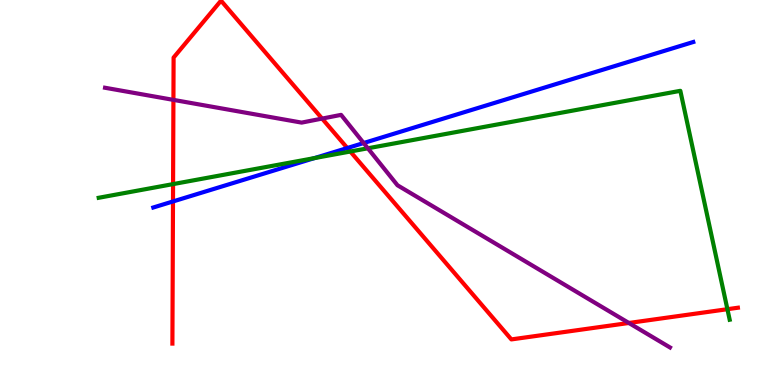[{'lines': ['blue', 'red'], 'intersections': [{'x': 2.23, 'y': 4.77}, {'x': 4.48, 'y': 6.16}]}, {'lines': ['green', 'red'], 'intersections': [{'x': 2.23, 'y': 5.22}, {'x': 4.52, 'y': 6.06}, {'x': 9.39, 'y': 1.97}]}, {'lines': ['purple', 'red'], 'intersections': [{'x': 2.24, 'y': 7.41}, {'x': 4.16, 'y': 6.92}, {'x': 8.11, 'y': 1.61}]}, {'lines': ['blue', 'green'], 'intersections': [{'x': 4.06, 'y': 5.89}]}, {'lines': ['blue', 'purple'], 'intersections': [{'x': 4.69, 'y': 6.29}]}, {'lines': ['green', 'purple'], 'intersections': [{'x': 4.75, 'y': 6.15}]}]